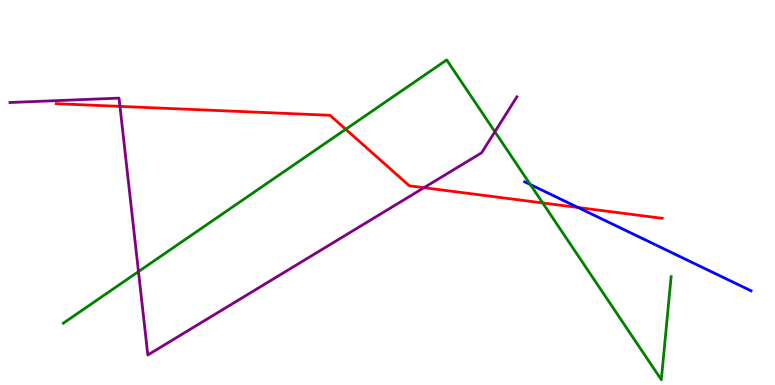[{'lines': ['blue', 'red'], 'intersections': [{'x': 7.46, 'y': 4.61}]}, {'lines': ['green', 'red'], 'intersections': [{'x': 4.46, 'y': 6.64}, {'x': 7.0, 'y': 4.73}]}, {'lines': ['purple', 'red'], 'intersections': [{'x': 1.55, 'y': 7.24}, {'x': 5.47, 'y': 5.12}]}, {'lines': ['blue', 'green'], 'intersections': [{'x': 6.84, 'y': 5.21}]}, {'lines': ['blue', 'purple'], 'intersections': []}, {'lines': ['green', 'purple'], 'intersections': [{'x': 1.79, 'y': 2.95}, {'x': 6.39, 'y': 6.58}]}]